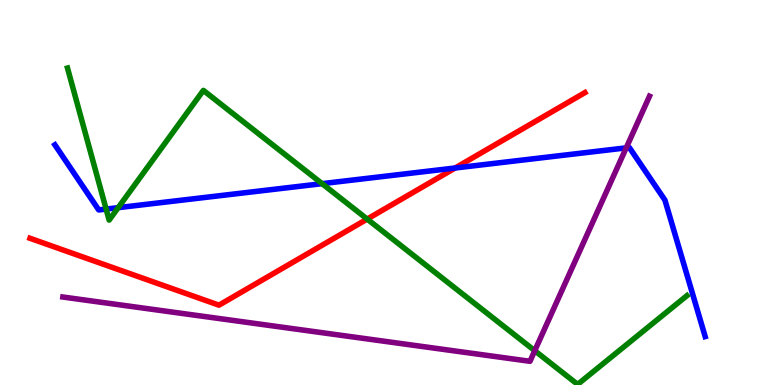[{'lines': ['blue', 'red'], 'intersections': [{'x': 5.87, 'y': 5.64}]}, {'lines': ['green', 'red'], 'intersections': [{'x': 4.74, 'y': 4.31}]}, {'lines': ['purple', 'red'], 'intersections': []}, {'lines': ['blue', 'green'], 'intersections': [{'x': 1.37, 'y': 4.57}, {'x': 1.53, 'y': 4.61}, {'x': 4.16, 'y': 5.23}]}, {'lines': ['blue', 'purple'], 'intersections': [{'x': 8.08, 'y': 6.16}]}, {'lines': ['green', 'purple'], 'intersections': [{'x': 6.9, 'y': 0.891}]}]